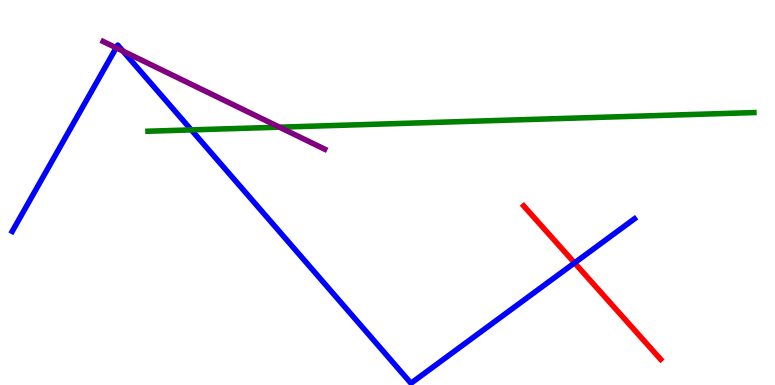[{'lines': ['blue', 'red'], 'intersections': [{'x': 7.41, 'y': 3.17}]}, {'lines': ['green', 'red'], 'intersections': []}, {'lines': ['purple', 'red'], 'intersections': []}, {'lines': ['blue', 'green'], 'intersections': [{'x': 2.47, 'y': 6.63}]}, {'lines': ['blue', 'purple'], 'intersections': [{'x': 1.5, 'y': 8.76}, {'x': 1.59, 'y': 8.67}]}, {'lines': ['green', 'purple'], 'intersections': [{'x': 3.61, 'y': 6.7}]}]